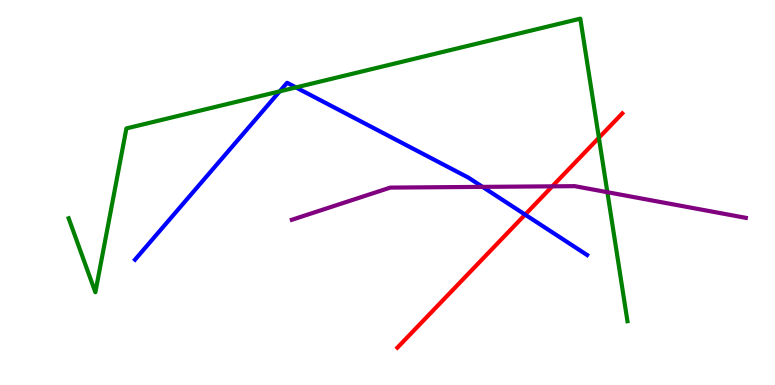[{'lines': ['blue', 'red'], 'intersections': [{'x': 6.78, 'y': 4.43}]}, {'lines': ['green', 'red'], 'intersections': [{'x': 7.73, 'y': 6.42}]}, {'lines': ['purple', 'red'], 'intersections': [{'x': 7.13, 'y': 5.16}]}, {'lines': ['blue', 'green'], 'intersections': [{'x': 3.61, 'y': 7.63}, {'x': 3.82, 'y': 7.73}]}, {'lines': ['blue', 'purple'], 'intersections': [{'x': 6.23, 'y': 5.15}]}, {'lines': ['green', 'purple'], 'intersections': [{'x': 7.84, 'y': 5.01}]}]